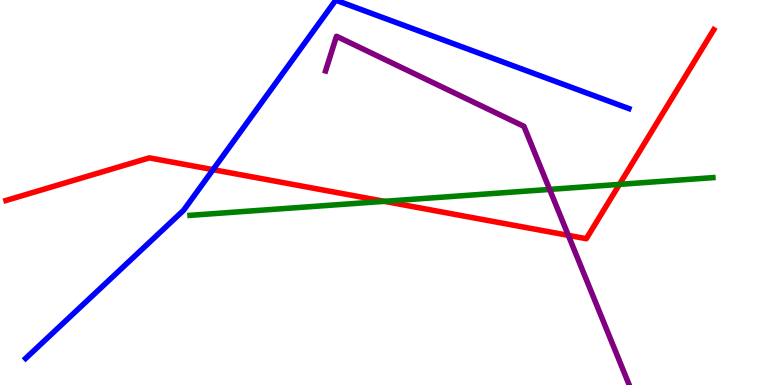[{'lines': ['blue', 'red'], 'intersections': [{'x': 2.75, 'y': 5.59}]}, {'lines': ['green', 'red'], 'intersections': [{'x': 4.96, 'y': 4.77}, {'x': 7.99, 'y': 5.21}]}, {'lines': ['purple', 'red'], 'intersections': [{'x': 7.33, 'y': 3.89}]}, {'lines': ['blue', 'green'], 'intersections': []}, {'lines': ['blue', 'purple'], 'intersections': []}, {'lines': ['green', 'purple'], 'intersections': [{'x': 7.09, 'y': 5.08}]}]